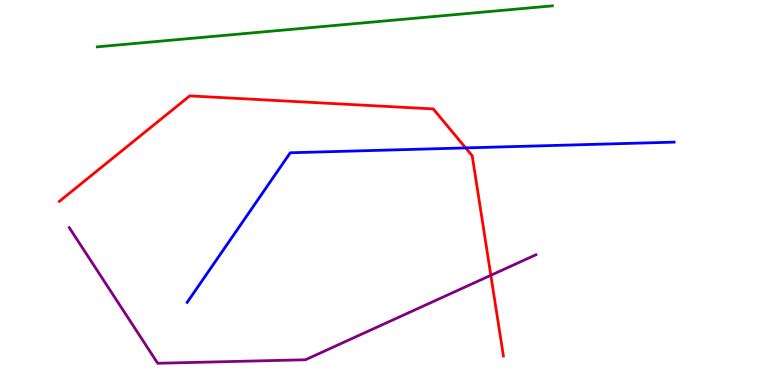[{'lines': ['blue', 'red'], 'intersections': [{'x': 6.01, 'y': 6.16}]}, {'lines': ['green', 'red'], 'intersections': []}, {'lines': ['purple', 'red'], 'intersections': [{'x': 6.33, 'y': 2.85}]}, {'lines': ['blue', 'green'], 'intersections': []}, {'lines': ['blue', 'purple'], 'intersections': []}, {'lines': ['green', 'purple'], 'intersections': []}]